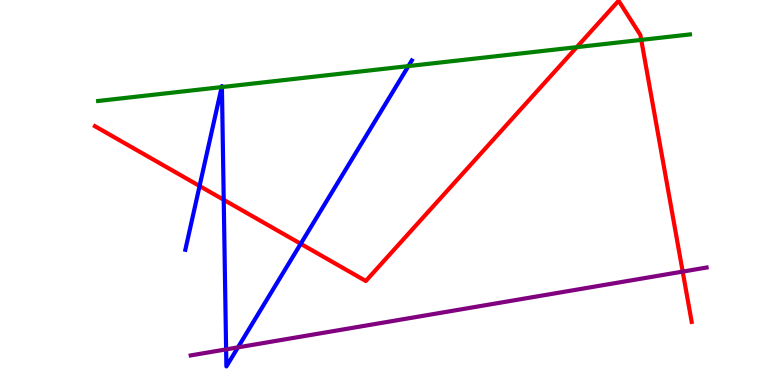[{'lines': ['blue', 'red'], 'intersections': [{'x': 2.58, 'y': 5.17}, {'x': 2.89, 'y': 4.81}, {'x': 3.88, 'y': 3.67}]}, {'lines': ['green', 'red'], 'intersections': [{'x': 7.44, 'y': 8.78}, {'x': 8.27, 'y': 8.96}]}, {'lines': ['purple', 'red'], 'intersections': [{'x': 8.81, 'y': 2.95}]}, {'lines': ['blue', 'green'], 'intersections': [{'x': 2.86, 'y': 7.74}, {'x': 2.86, 'y': 7.74}, {'x': 5.27, 'y': 8.28}]}, {'lines': ['blue', 'purple'], 'intersections': [{'x': 2.92, 'y': 0.925}, {'x': 3.07, 'y': 0.977}]}, {'lines': ['green', 'purple'], 'intersections': []}]